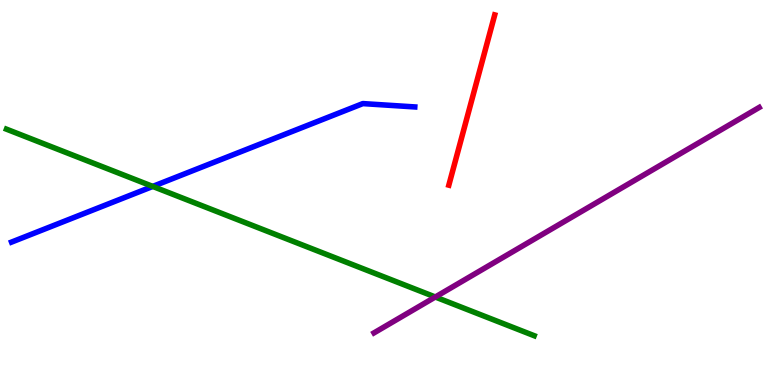[{'lines': ['blue', 'red'], 'intersections': []}, {'lines': ['green', 'red'], 'intersections': []}, {'lines': ['purple', 'red'], 'intersections': []}, {'lines': ['blue', 'green'], 'intersections': [{'x': 1.97, 'y': 5.16}]}, {'lines': ['blue', 'purple'], 'intersections': []}, {'lines': ['green', 'purple'], 'intersections': [{'x': 5.62, 'y': 2.29}]}]